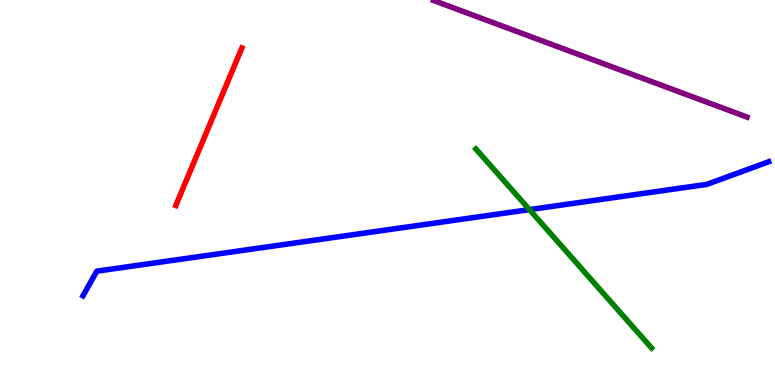[{'lines': ['blue', 'red'], 'intersections': []}, {'lines': ['green', 'red'], 'intersections': []}, {'lines': ['purple', 'red'], 'intersections': []}, {'lines': ['blue', 'green'], 'intersections': [{'x': 6.83, 'y': 4.56}]}, {'lines': ['blue', 'purple'], 'intersections': []}, {'lines': ['green', 'purple'], 'intersections': []}]